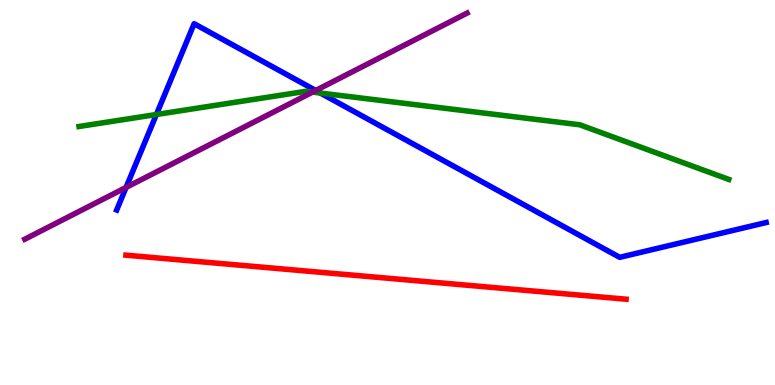[{'lines': ['blue', 'red'], 'intersections': []}, {'lines': ['green', 'red'], 'intersections': []}, {'lines': ['purple', 'red'], 'intersections': []}, {'lines': ['blue', 'green'], 'intersections': [{'x': 2.02, 'y': 7.03}, {'x': 4.13, 'y': 7.58}]}, {'lines': ['blue', 'purple'], 'intersections': [{'x': 1.63, 'y': 5.13}, {'x': 4.07, 'y': 7.65}]}, {'lines': ['green', 'purple'], 'intersections': [{'x': 4.03, 'y': 7.61}]}]